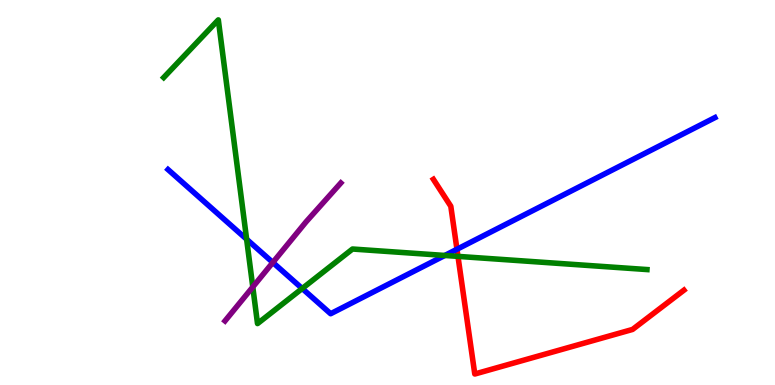[{'lines': ['blue', 'red'], 'intersections': [{'x': 5.9, 'y': 3.53}]}, {'lines': ['green', 'red'], 'intersections': [{'x': 5.91, 'y': 3.34}]}, {'lines': ['purple', 'red'], 'intersections': []}, {'lines': ['blue', 'green'], 'intersections': [{'x': 3.18, 'y': 3.79}, {'x': 3.9, 'y': 2.51}, {'x': 5.74, 'y': 3.36}]}, {'lines': ['blue', 'purple'], 'intersections': [{'x': 3.52, 'y': 3.18}]}, {'lines': ['green', 'purple'], 'intersections': [{'x': 3.26, 'y': 2.55}]}]